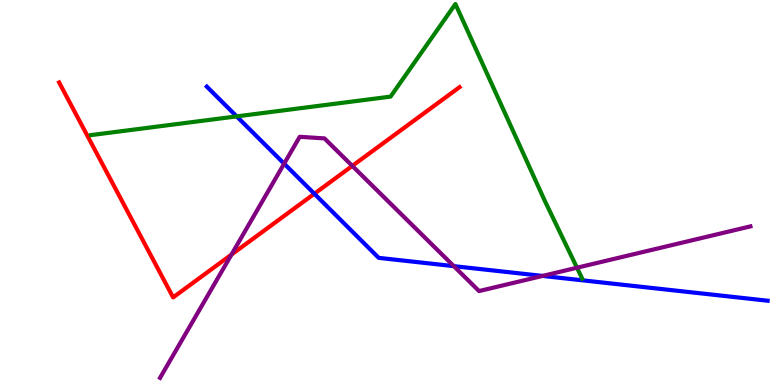[{'lines': ['blue', 'red'], 'intersections': [{'x': 4.06, 'y': 4.97}]}, {'lines': ['green', 'red'], 'intersections': []}, {'lines': ['purple', 'red'], 'intersections': [{'x': 2.99, 'y': 3.39}, {'x': 4.55, 'y': 5.69}]}, {'lines': ['blue', 'green'], 'intersections': [{'x': 3.05, 'y': 6.98}]}, {'lines': ['blue', 'purple'], 'intersections': [{'x': 3.67, 'y': 5.75}, {'x': 5.86, 'y': 3.09}, {'x': 7.0, 'y': 2.83}]}, {'lines': ['green', 'purple'], 'intersections': [{'x': 7.45, 'y': 3.05}]}]